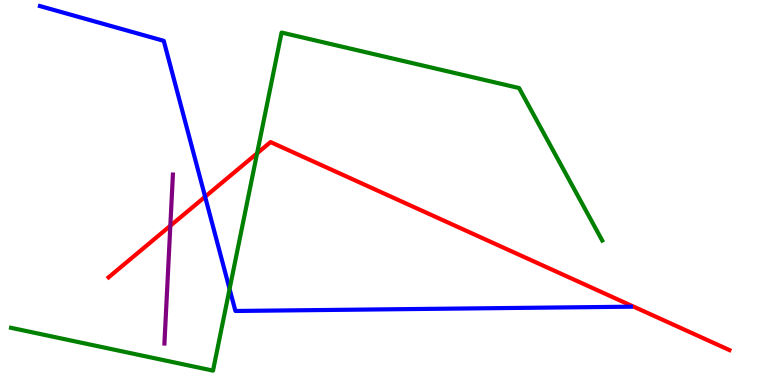[{'lines': ['blue', 'red'], 'intersections': [{'x': 2.65, 'y': 4.89}]}, {'lines': ['green', 'red'], 'intersections': [{'x': 3.32, 'y': 6.02}]}, {'lines': ['purple', 'red'], 'intersections': [{'x': 2.2, 'y': 4.14}]}, {'lines': ['blue', 'green'], 'intersections': [{'x': 2.96, 'y': 2.49}]}, {'lines': ['blue', 'purple'], 'intersections': []}, {'lines': ['green', 'purple'], 'intersections': []}]